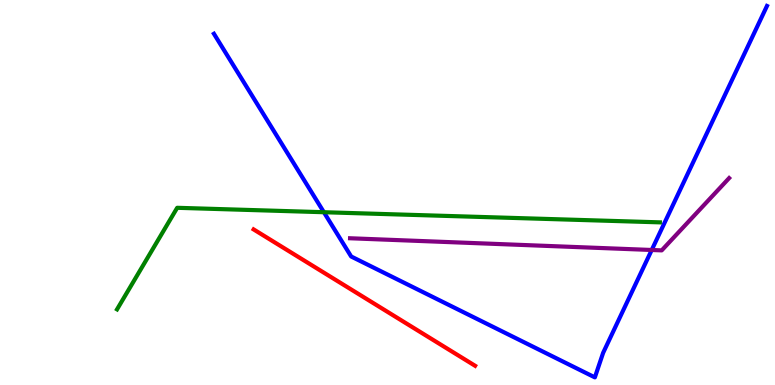[{'lines': ['blue', 'red'], 'intersections': []}, {'lines': ['green', 'red'], 'intersections': []}, {'lines': ['purple', 'red'], 'intersections': []}, {'lines': ['blue', 'green'], 'intersections': [{'x': 4.18, 'y': 4.49}]}, {'lines': ['blue', 'purple'], 'intersections': [{'x': 8.41, 'y': 3.51}]}, {'lines': ['green', 'purple'], 'intersections': []}]